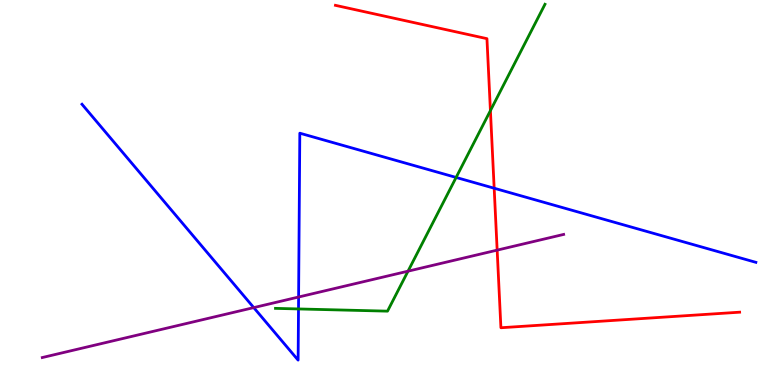[{'lines': ['blue', 'red'], 'intersections': [{'x': 6.38, 'y': 5.11}]}, {'lines': ['green', 'red'], 'intersections': [{'x': 6.33, 'y': 7.13}]}, {'lines': ['purple', 'red'], 'intersections': [{'x': 6.41, 'y': 3.5}]}, {'lines': ['blue', 'green'], 'intersections': [{'x': 3.85, 'y': 1.98}, {'x': 5.89, 'y': 5.39}]}, {'lines': ['blue', 'purple'], 'intersections': [{'x': 3.27, 'y': 2.01}, {'x': 3.85, 'y': 2.29}]}, {'lines': ['green', 'purple'], 'intersections': [{'x': 5.26, 'y': 2.96}]}]